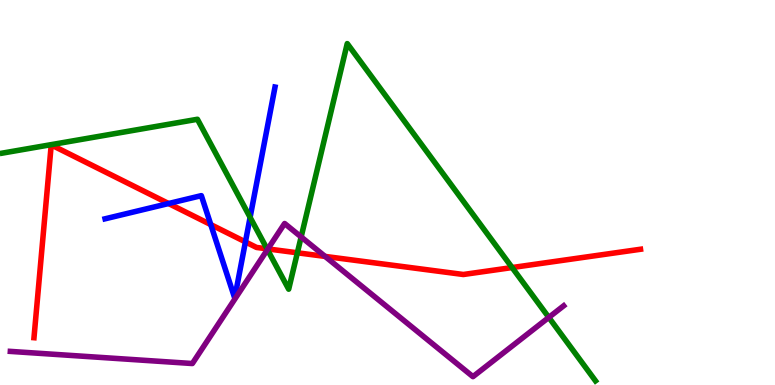[{'lines': ['blue', 'red'], 'intersections': [{'x': 2.18, 'y': 4.71}, {'x': 2.72, 'y': 4.17}, {'x': 3.17, 'y': 3.72}]}, {'lines': ['green', 'red'], 'intersections': [{'x': 3.45, 'y': 3.54}, {'x': 3.84, 'y': 3.43}, {'x': 6.61, 'y': 3.05}]}, {'lines': ['purple', 'red'], 'intersections': [{'x': 3.46, 'y': 3.53}, {'x': 4.19, 'y': 3.34}]}, {'lines': ['blue', 'green'], 'intersections': [{'x': 3.23, 'y': 4.35}]}, {'lines': ['blue', 'purple'], 'intersections': []}, {'lines': ['green', 'purple'], 'intersections': [{'x': 3.45, 'y': 3.52}, {'x': 3.89, 'y': 3.85}, {'x': 7.08, 'y': 1.76}]}]